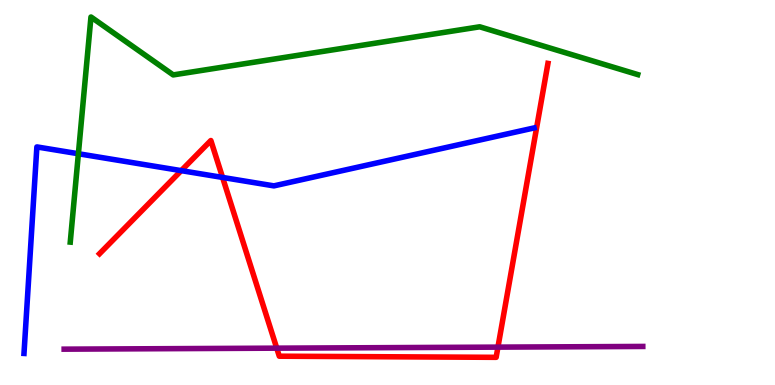[{'lines': ['blue', 'red'], 'intersections': [{'x': 2.34, 'y': 5.57}, {'x': 2.87, 'y': 5.39}]}, {'lines': ['green', 'red'], 'intersections': []}, {'lines': ['purple', 'red'], 'intersections': [{'x': 3.57, 'y': 0.957}, {'x': 6.43, 'y': 0.984}]}, {'lines': ['blue', 'green'], 'intersections': [{'x': 1.01, 'y': 6.01}]}, {'lines': ['blue', 'purple'], 'intersections': []}, {'lines': ['green', 'purple'], 'intersections': []}]